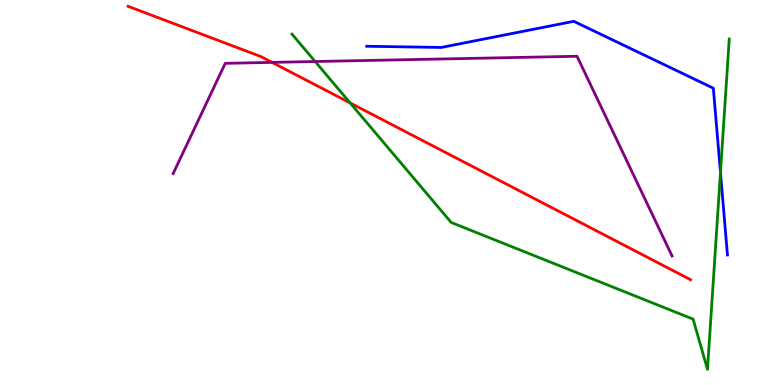[{'lines': ['blue', 'red'], 'intersections': []}, {'lines': ['green', 'red'], 'intersections': [{'x': 4.52, 'y': 7.33}]}, {'lines': ['purple', 'red'], 'intersections': [{'x': 3.51, 'y': 8.38}]}, {'lines': ['blue', 'green'], 'intersections': [{'x': 9.3, 'y': 5.52}]}, {'lines': ['blue', 'purple'], 'intersections': []}, {'lines': ['green', 'purple'], 'intersections': [{'x': 4.07, 'y': 8.4}]}]